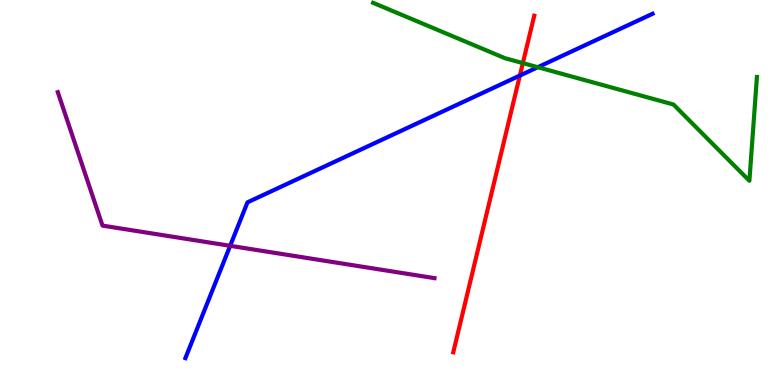[{'lines': ['blue', 'red'], 'intersections': [{'x': 6.71, 'y': 8.04}]}, {'lines': ['green', 'red'], 'intersections': [{'x': 6.75, 'y': 8.36}]}, {'lines': ['purple', 'red'], 'intersections': []}, {'lines': ['blue', 'green'], 'intersections': [{'x': 6.94, 'y': 8.25}]}, {'lines': ['blue', 'purple'], 'intersections': [{'x': 2.97, 'y': 3.62}]}, {'lines': ['green', 'purple'], 'intersections': []}]